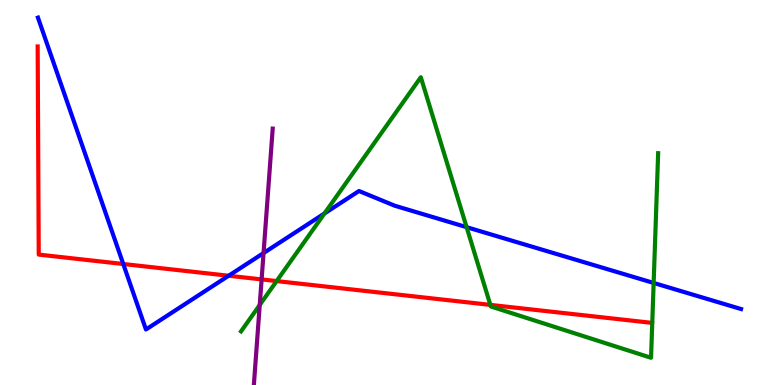[{'lines': ['blue', 'red'], 'intersections': [{'x': 1.59, 'y': 3.14}, {'x': 2.95, 'y': 2.84}]}, {'lines': ['green', 'red'], 'intersections': [{'x': 3.57, 'y': 2.7}, {'x': 6.33, 'y': 2.08}]}, {'lines': ['purple', 'red'], 'intersections': [{'x': 3.38, 'y': 2.74}]}, {'lines': ['blue', 'green'], 'intersections': [{'x': 4.19, 'y': 4.46}, {'x': 6.02, 'y': 4.1}, {'x': 8.43, 'y': 2.65}]}, {'lines': ['blue', 'purple'], 'intersections': [{'x': 3.4, 'y': 3.43}]}, {'lines': ['green', 'purple'], 'intersections': [{'x': 3.35, 'y': 2.08}]}]